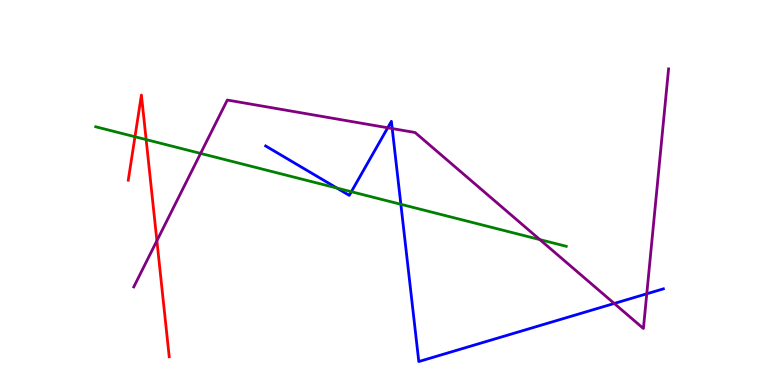[{'lines': ['blue', 'red'], 'intersections': []}, {'lines': ['green', 'red'], 'intersections': [{'x': 1.74, 'y': 6.45}, {'x': 1.89, 'y': 6.37}]}, {'lines': ['purple', 'red'], 'intersections': [{'x': 2.02, 'y': 3.75}]}, {'lines': ['blue', 'green'], 'intersections': [{'x': 4.35, 'y': 5.12}, {'x': 4.53, 'y': 5.02}, {'x': 5.17, 'y': 4.69}]}, {'lines': ['blue', 'purple'], 'intersections': [{'x': 5.0, 'y': 6.68}, {'x': 5.06, 'y': 6.66}, {'x': 7.93, 'y': 2.12}, {'x': 8.35, 'y': 2.37}]}, {'lines': ['green', 'purple'], 'intersections': [{'x': 2.59, 'y': 6.02}, {'x': 6.97, 'y': 3.78}]}]